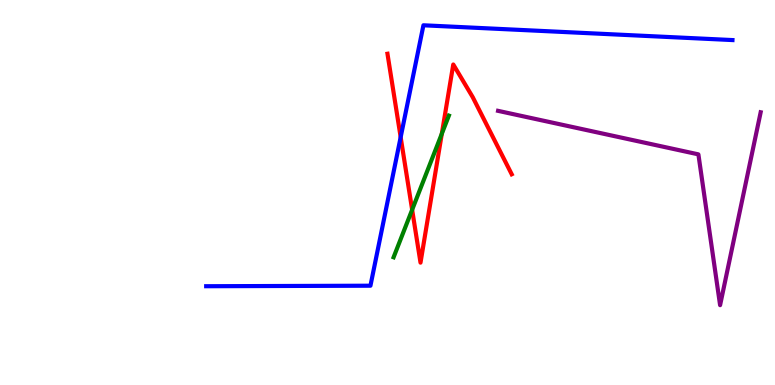[{'lines': ['blue', 'red'], 'intersections': [{'x': 5.17, 'y': 6.44}]}, {'lines': ['green', 'red'], 'intersections': [{'x': 5.32, 'y': 4.55}, {'x': 5.7, 'y': 6.53}]}, {'lines': ['purple', 'red'], 'intersections': []}, {'lines': ['blue', 'green'], 'intersections': []}, {'lines': ['blue', 'purple'], 'intersections': []}, {'lines': ['green', 'purple'], 'intersections': []}]